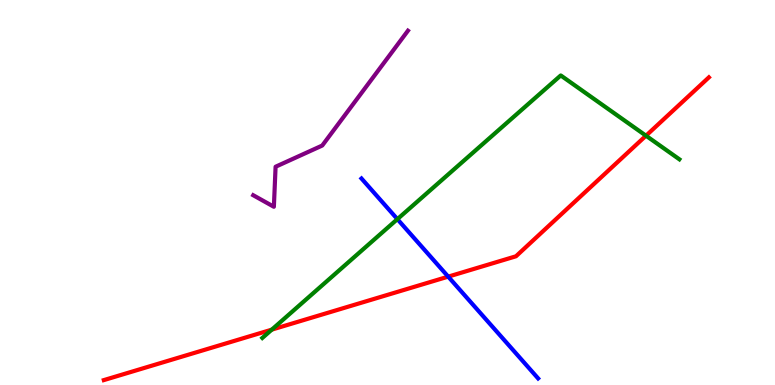[{'lines': ['blue', 'red'], 'intersections': [{'x': 5.78, 'y': 2.81}]}, {'lines': ['green', 'red'], 'intersections': [{'x': 3.51, 'y': 1.44}, {'x': 8.34, 'y': 6.48}]}, {'lines': ['purple', 'red'], 'intersections': []}, {'lines': ['blue', 'green'], 'intersections': [{'x': 5.13, 'y': 4.31}]}, {'lines': ['blue', 'purple'], 'intersections': []}, {'lines': ['green', 'purple'], 'intersections': []}]